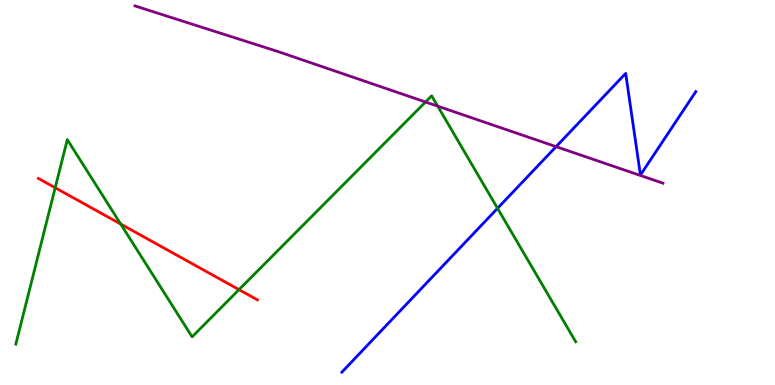[{'lines': ['blue', 'red'], 'intersections': []}, {'lines': ['green', 'red'], 'intersections': [{'x': 0.712, 'y': 5.12}, {'x': 1.56, 'y': 4.18}, {'x': 3.08, 'y': 2.48}]}, {'lines': ['purple', 'red'], 'intersections': []}, {'lines': ['blue', 'green'], 'intersections': [{'x': 6.42, 'y': 4.59}]}, {'lines': ['blue', 'purple'], 'intersections': [{'x': 7.18, 'y': 6.19}]}, {'lines': ['green', 'purple'], 'intersections': [{'x': 5.49, 'y': 7.35}, {'x': 5.65, 'y': 7.24}]}]